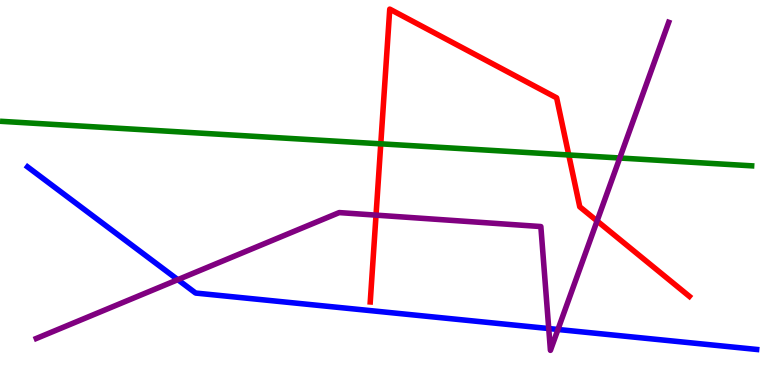[{'lines': ['blue', 'red'], 'intersections': []}, {'lines': ['green', 'red'], 'intersections': [{'x': 4.91, 'y': 6.26}, {'x': 7.34, 'y': 5.97}]}, {'lines': ['purple', 'red'], 'intersections': [{'x': 4.85, 'y': 4.41}, {'x': 7.7, 'y': 4.26}]}, {'lines': ['blue', 'green'], 'intersections': []}, {'lines': ['blue', 'purple'], 'intersections': [{'x': 2.29, 'y': 2.74}, {'x': 7.08, 'y': 1.47}, {'x': 7.2, 'y': 1.44}]}, {'lines': ['green', 'purple'], 'intersections': [{'x': 8.0, 'y': 5.9}]}]